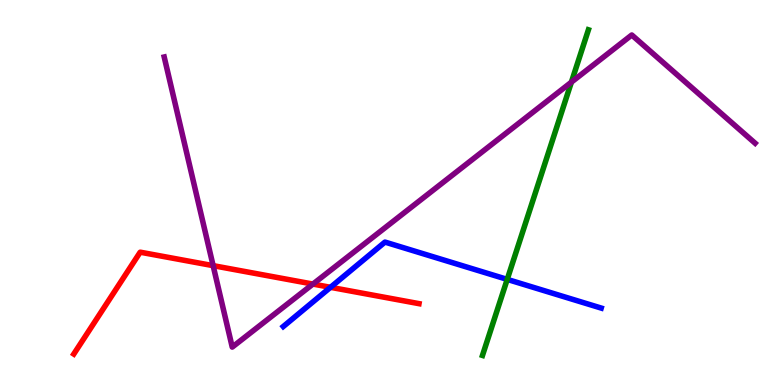[{'lines': ['blue', 'red'], 'intersections': [{'x': 4.26, 'y': 2.54}]}, {'lines': ['green', 'red'], 'intersections': []}, {'lines': ['purple', 'red'], 'intersections': [{'x': 2.75, 'y': 3.1}, {'x': 4.04, 'y': 2.62}]}, {'lines': ['blue', 'green'], 'intersections': [{'x': 6.54, 'y': 2.74}]}, {'lines': ['blue', 'purple'], 'intersections': []}, {'lines': ['green', 'purple'], 'intersections': [{'x': 7.37, 'y': 7.87}]}]